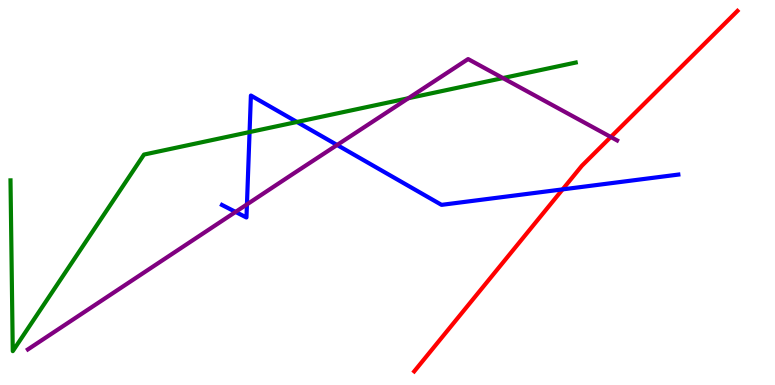[{'lines': ['blue', 'red'], 'intersections': [{'x': 7.26, 'y': 5.08}]}, {'lines': ['green', 'red'], 'intersections': []}, {'lines': ['purple', 'red'], 'intersections': [{'x': 7.88, 'y': 6.44}]}, {'lines': ['blue', 'green'], 'intersections': [{'x': 3.22, 'y': 6.57}, {'x': 3.83, 'y': 6.83}]}, {'lines': ['blue', 'purple'], 'intersections': [{'x': 3.04, 'y': 4.5}, {'x': 3.19, 'y': 4.69}, {'x': 4.35, 'y': 6.23}]}, {'lines': ['green', 'purple'], 'intersections': [{'x': 5.27, 'y': 7.45}, {'x': 6.49, 'y': 7.97}]}]